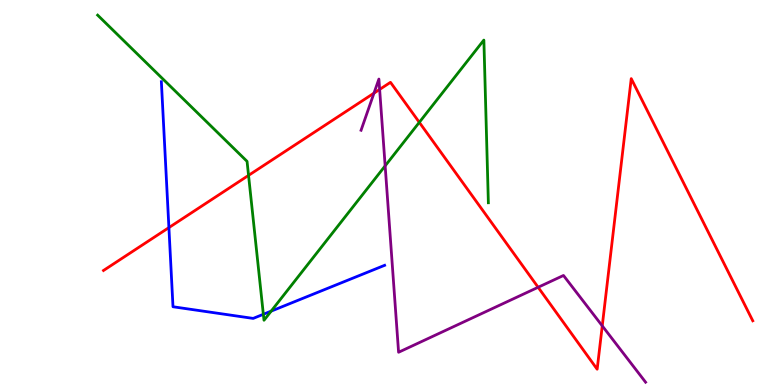[{'lines': ['blue', 'red'], 'intersections': [{'x': 2.18, 'y': 4.09}]}, {'lines': ['green', 'red'], 'intersections': [{'x': 3.21, 'y': 5.44}, {'x': 5.41, 'y': 6.82}]}, {'lines': ['purple', 'red'], 'intersections': [{'x': 4.83, 'y': 7.58}, {'x': 4.9, 'y': 7.68}, {'x': 6.94, 'y': 2.54}, {'x': 7.77, 'y': 1.54}]}, {'lines': ['blue', 'green'], 'intersections': [{'x': 3.4, 'y': 1.84}, {'x': 3.5, 'y': 1.92}]}, {'lines': ['blue', 'purple'], 'intersections': []}, {'lines': ['green', 'purple'], 'intersections': [{'x': 4.97, 'y': 5.69}]}]